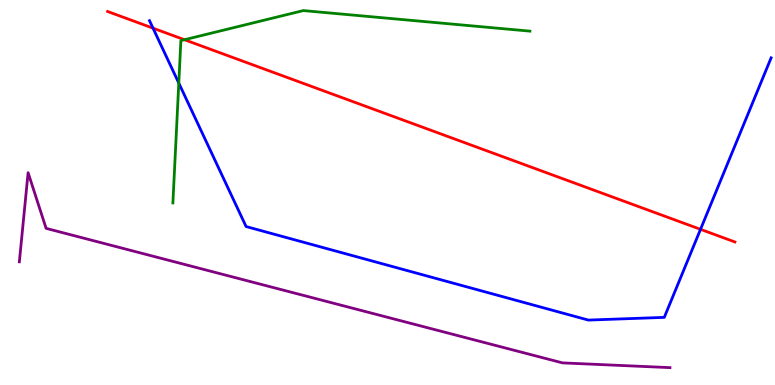[{'lines': ['blue', 'red'], 'intersections': [{'x': 1.97, 'y': 9.27}, {'x': 9.04, 'y': 4.04}]}, {'lines': ['green', 'red'], 'intersections': [{'x': 2.38, 'y': 8.97}]}, {'lines': ['purple', 'red'], 'intersections': []}, {'lines': ['blue', 'green'], 'intersections': [{'x': 2.31, 'y': 7.84}]}, {'lines': ['blue', 'purple'], 'intersections': []}, {'lines': ['green', 'purple'], 'intersections': []}]